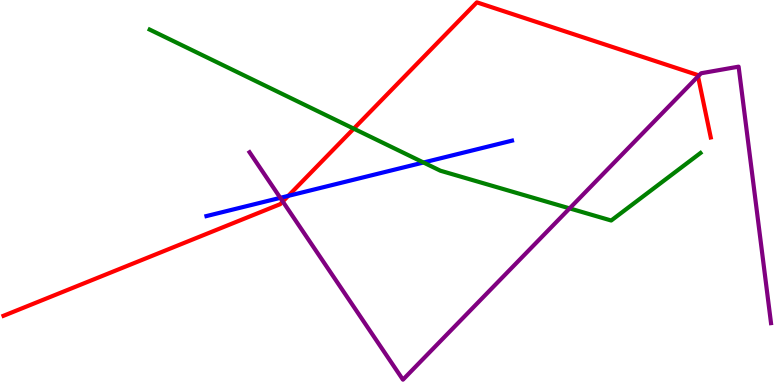[{'lines': ['blue', 'red'], 'intersections': [{'x': 3.72, 'y': 4.91}]}, {'lines': ['green', 'red'], 'intersections': [{'x': 4.56, 'y': 6.66}]}, {'lines': ['purple', 'red'], 'intersections': [{'x': 3.65, 'y': 4.77}, {'x': 9.01, 'y': 8.02}]}, {'lines': ['blue', 'green'], 'intersections': [{'x': 5.46, 'y': 5.78}]}, {'lines': ['blue', 'purple'], 'intersections': [{'x': 3.62, 'y': 4.86}]}, {'lines': ['green', 'purple'], 'intersections': [{'x': 7.35, 'y': 4.59}]}]